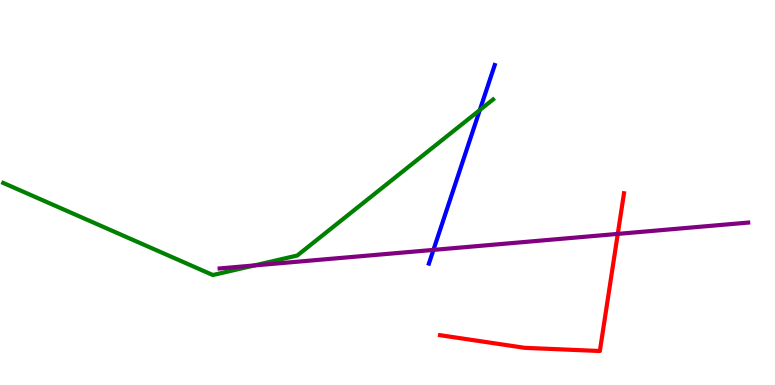[{'lines': ['blue', 'red'], 'intersections': []}, {'lines': ['green', 'red'], 'intersections': []}, {'lines': ['purple', 'red'], 'intersections': [{'x': 7.97, 'y': 3.92}]}, {'lines': ['blue', 'green'], 'intersections': [{'x': 6.19, 'y': 7.14}]}, {'lines': ['blue', 'purple'], 'intersections': [{'x': 5.59, 'y': 3.51}]}, {'lines': ['green', 'purple'], 'intersections': [{'x': 3.28, 'y': 3.11}]}]